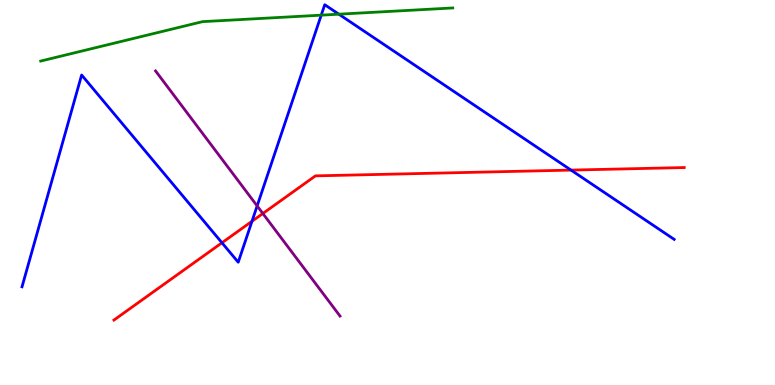[{'lines': ['blue', 'red'], 'intersections': [{'x': 2.86, 'y': 3.69}, {'x': 3.25, 'y': 4.25}, {'x': 7.37, 'y': 5.58}]}, {'lines': ['green', 'red'], 'intersections': []}, {'lines': ['purple', 'red'], 'intersections': [{'x': 3.39, 'y': 4.45}]}, {'lines': ['blue', 'green'], 'intersections': [{'x': 4.14, 'y': 9.61}, {'x': 4.37, 'y': 9.63}]}, {'lines': ['blue', 'purple'], 'intersections': [{'x': 3.32, 'y': 4.65}]}, {'lines': ['green', 'purple'], 'intersections': []}]